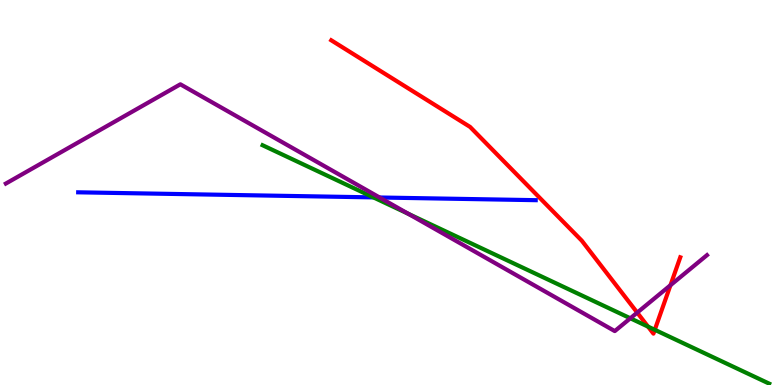[{'lines': ['blue', 'red'], 'intersections': []}, {'lines': ['green', 'red'], 'intersections': [{'x': 8.36, 'y': 1.52}, {'x': 8.45, 'y': 1.43}]}, {'lines': ['purple', 'red'], 'intersections': [{'x': 8.22, 'y': 1.88}, {'x': 8.65, 'y': 2.59}]}, {'lines': ['blue', 'green'], 'intersections': [{'x': 4.82, 'y': 4.87}]}, {'lines': ['blue', 'purple'], 'intersections': [{'x': 4.9, 'y': 4.87}]}, {'lines': ['green', 'purple'], 'intersections': [{'x': 5.27, 'y': 4.45}, {'x': 8.13, 'y': 1.73}]}]